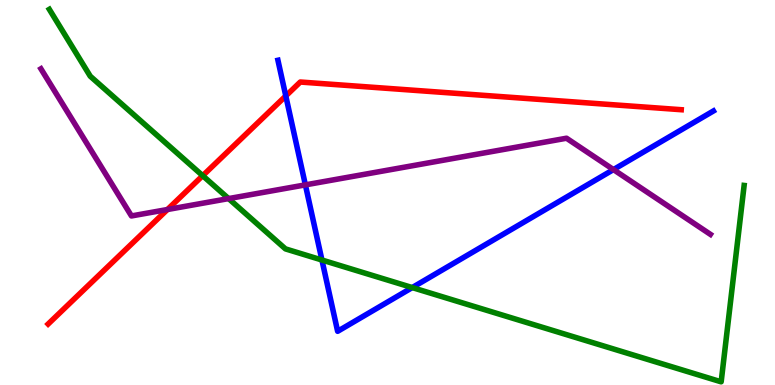[{'lines': ['blue', 'red'], 'intersections': [{'x': 3.69, 'y': 7.51}]}, {'lines': ['green', 'red'], 'intersections': [{'x': 2.62, 'y': 5.44}]}, {'lines': ['purple', 'red'], 'intersections': [{'x': 2.16, 'y': 4.56}]}, {'lines': ['blue', 'green'], 'intersections': [{'x': 4.15, 'y': 3.25}, {'x': 5.32, 'y': 2.53}]}, {'lines': ['blue', 'purple'], 'intersections': [{'x': 3.94, 'y': 5.2}, {'x': 7.92, 'y': 5.6}]}, {'lines': ['green', 'purple'], 'intersections': [{'x': 2.95, 'y': 4.84}]}]